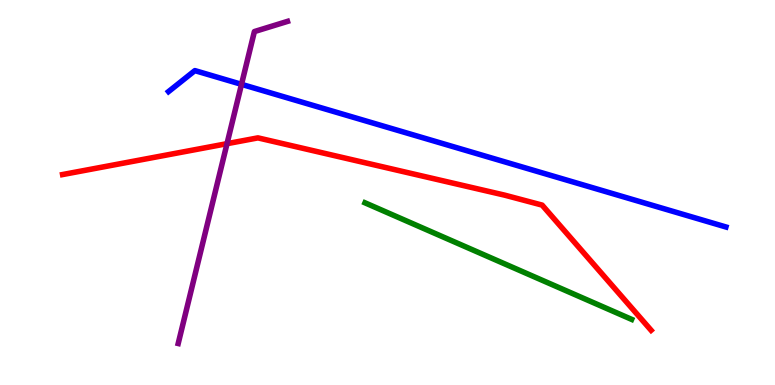[{'lines': ['blue', 'red'], 'intersections': []}, {'lines': ['green', 'red'], 'intersections': []}, {'lines': ['purple', 'red'], 'intersections': [{'x': 2.93, 'y': 6.27}]}, {'lines': ['blue', 'green'], 'intersections': []}, {'lines': ['blue', 'purple'], 'intersections': [{'x': 3.12, 'y': 7.81}]}, {'lines': ['green', 'purple'], 'intersections': []}]